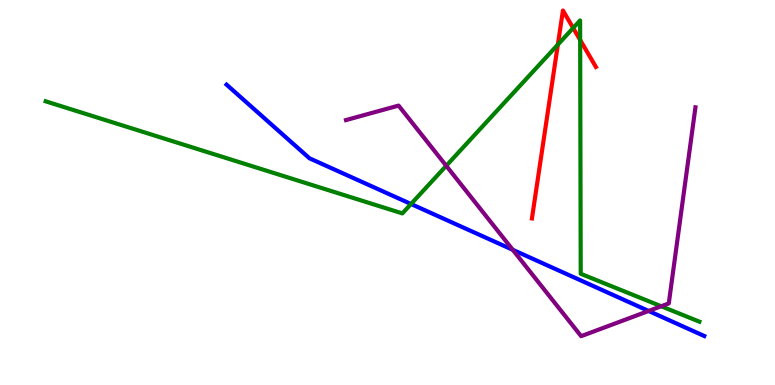[{'lines': ['blue', 'red'], 'intersections': []}, {'lines': ['green', 'red'], 'intersections': [{'x': 7.2, 'y': 8.84}, {'x': 7.4, 'y': 9.27}, {'x': 7.49, 'y': 8.96}]}, {'lines': ['purple', 'red'], 'intersections': []}, {'lines': ['blue', 'green'], 'intersections': [{'x': 5.3, 'y': 4.7}]}, {'lines': ['blue', 'purple'], 'intersections': [{'x': 6.62, 'y': 3.51}, {'x': 8.37, 'y': 1.92}]}, {'lines': ['green', 'purple'], 'intersections': [{'x': 5.76, 'y': 5.69}, {'x': 8.53, 'y': 2.05}]}]